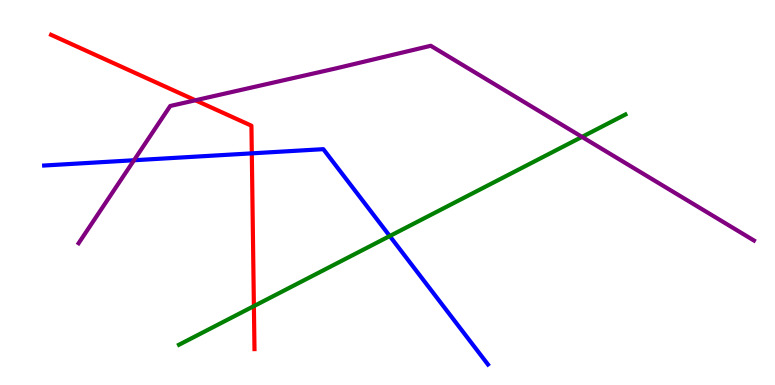[{'lines': ['blue', 'red'], 'intersections': [{'x': 3.25, 'y': 6.02}]}, {'lines': ['green', 'red'], 'intersections': [{'x': 3.28, 'y': 2.05}]}, {'lines': ['purple', 'red'], 'intersections': [{'x': 2.52, 'y': 7.4}]}, {'lines': ['blue', 'green'], 'intersections': [{'x': 5.03, 'y': 3.87}]}, {'lines': ['blue', 'purple'], 'intersections': [{'x': 1.73, 'y': 5.84}]}, {'lines': ['green', 'purple'], 'intersections': [{'x': 7.51, 'y': 6.44}]}]